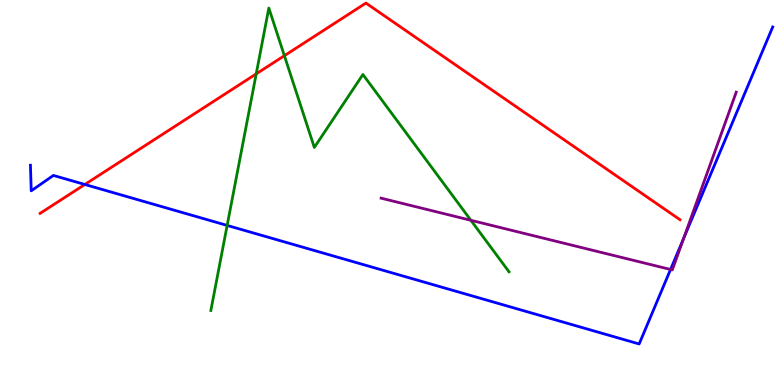[{'lines': ['blue', 'red'], 'intersections': [{'x': 1.09, 'y': 5.21}]}, {'lines': ['green', 'red'], 'intersections': [{'x': 3.31, 'y': 8.08}, {'x': 3.67, 'y': 8.55}]}, {'lines': ['purple', 'red'], 'intersections': []}, {'lines': ['blue', 'green'], 'intersections': [{'x': 2.93, 'y': 4.14}]}, {'lines': ['blue', 'purple'], 'intersections': [{'x': 8.65, 'y': 3.0}, {'x': 8.82, 'y': 3.81}]}, {'lines': ['green', 'purple'], 'intersections': [{'x': 6.08, 'y': 4.28}]}]